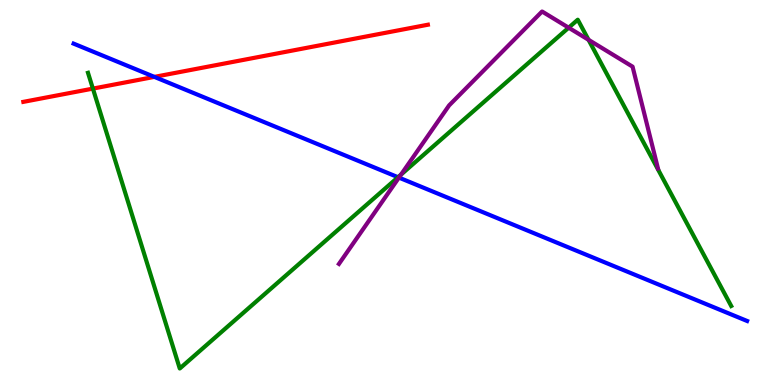[{'lines': ['blue', 'red'], 'intersections': [{'x': 1.99, 'y': 8.0}]}, {'lines': ['green', 'red'], 'intersections': [{'x': 1.2, 'y': 7.7}]}, {'lines': ['purple', 'red'], 'intersections': []}, {'lines': ['blue', 'green'], 'intersections': [{'x': 5.14, 'y': 5.4}]}, {'lines': ['blue', 'purple'], 'intersections': [{'x': 5.15, 'y': 5.39}]}, {'lines': ['green', 'purple'], 'intersections': [{'x': 5.17, 'y': 5.46}, {'x': 7.34, 'y': 9.28}, {'x': 7.59, 'y': 8.97}]}]